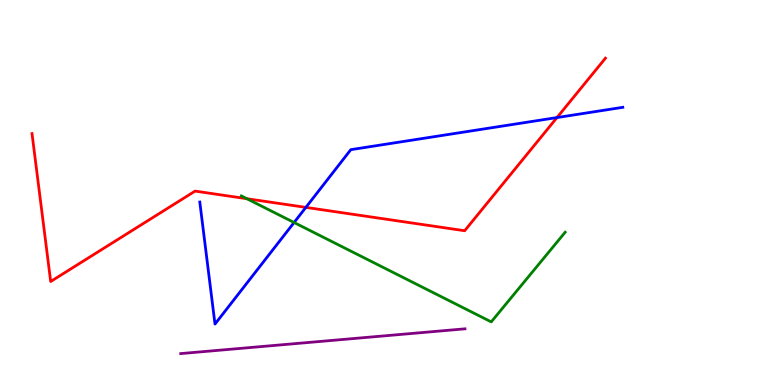[{'lines': ['blue', 'red'], 'intersections': [{'x': 3.95, 'y': 4.61}, {'x': 7.19, 'y': 6.95}]}, {'lines': ['green', 'red'], 'intersections': [{'x': 3.19, 'y': 4.84}]}, {'lines': ['purple', 'red'], 'intersections': []}, {'lines': ['blue', 'green'], 'intersections': [{'x': 3.79, 'y': 4.22}]}, {'lines': ['blue', 'purple'], 'intersections': []}, {'lines': ['green', 'purple'], 'intersections': []}]